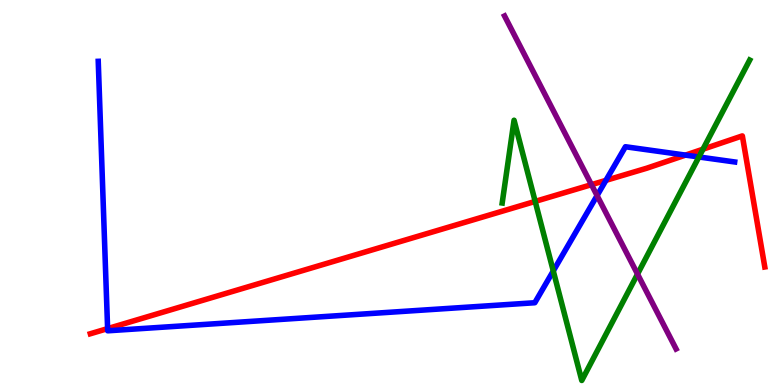[{'lines': ['blue', 'red'], 'intersections': [{'x': 1.39, 'y': 1.46}, {'x': 7.82, 'y': 5.32}, {'x': 8.85, 'y': 5.97}]}, {'lines': ['green', 'red'], 'intersections': [{'x': 6.91, 'y': 4.77}, {'x': 9.07, 'y': 6.12}]}, {'lines': ['purple', 'red'], 'intersections': [{'x': 7.63, 'y': 5.2}]}, {'lines': ['blue', 'green'], 'intersections': [{'x': 7.14, 'y': 2.96}, {'x': 9.02, 'y': 5.92}]}, {'lines': ['blue', 'purple'], 'intersections': [{'x': 7.7, 'y': 4.92}]}, {'lines': ['green', 'purple'], 'intersections': [{'x': 8.23, 'y': 2.88}]}]